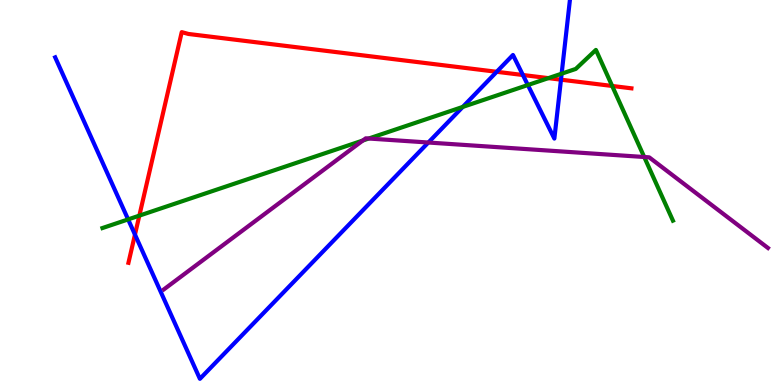[{'lines': ['blue', 'red'], 'intersections': [{'x': 1.74, 'y': 3.91}, {'x': 6.41, 'y': 8.14}, {'x': 6.75, 'y': 8.05}, {'x': 7.24, 'y': 7.93}]}, {'lines': ['green', 'red'], 'intersections': [{'x': 1.8, 'y': 4.4}, {'x': 7.08, 'y': 7.97}, {'x': 7.9, 'y': 7.77}]}, {'lines': ['purple', 'red'], 'intersections': []}, {'lines': ['blue', 'green'], 'intersections': [{'x': 1.65, 'y': 4.3}, {'x': 5.97, 'y': 7.22}, {'x': 6.81, 'y': 7.79}, {'x': 7.25, 'y': 8.09}]}, {'lines': ['blue', 'purple'], 'intersections': [{'x': 5.53, 'y': 6.3}]}, {'lines': ['green', 'purple'], 'intersections': [{'x': 4.68, 'y': 6.35}, {'x': 4.76, 'y': 6.4}, {'x': 8.31, 'y': 5.92}]}]